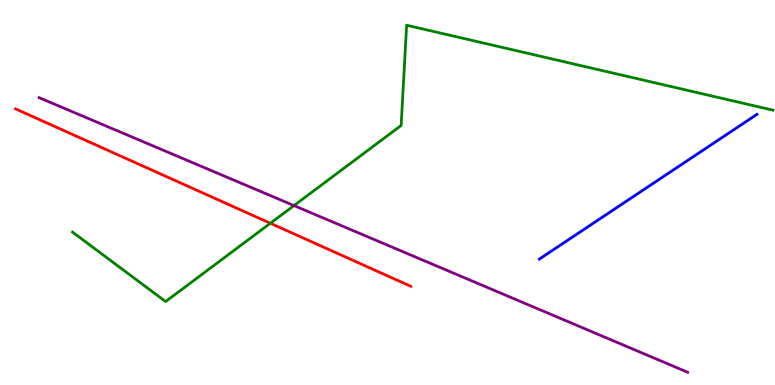[{'lines': ['blue', 'red'], 'intersections': []}, {'lines': ['green', 'red'], 'intersections': [{'x': 3.49, 'y': 4.2}]}, {'lines': ['purple', 'red'], 'intersections': []}, {'lines': ['blue', 'green'], 'intersections': []}, {'lines': ['blue', 'purple'], 'intersections': []}, {'lines': ['green', 'purple'], 'intersections': [{'x': 3.79, 'y': 4.66}]}]